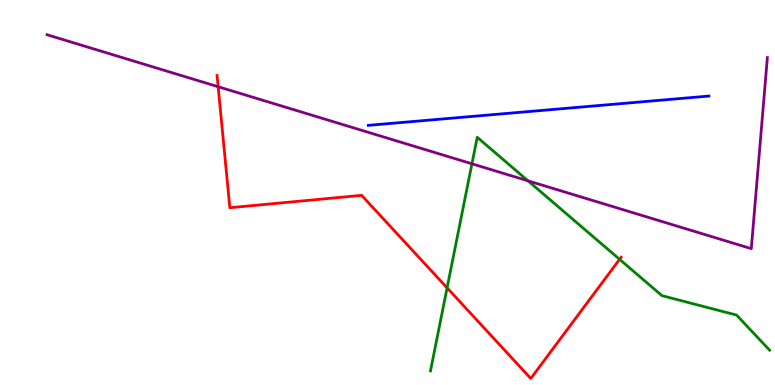[{'lines': ['blue', 'red'], 'intersections': []}, {'lines': ['green', 'red'], 'intersections': [{'x': 5.77, 'y': 2.52}, {'x': 7.99, 'y': 3.26}]}, {'lines': ['purple', 'red'], 'intersections': [{'x': 2.81, 'y': 7.75}]}, {'lines': ['blue', 'green'], 'intersections': []}, {'lines': ['blue', 'purple'], 'intersections': []}, {'lines': ['green', 'purple'], 'intersections': [{'x': 6.09, 'y': 5.75}, {'x': 6.81, 'y': 5.3}]}]